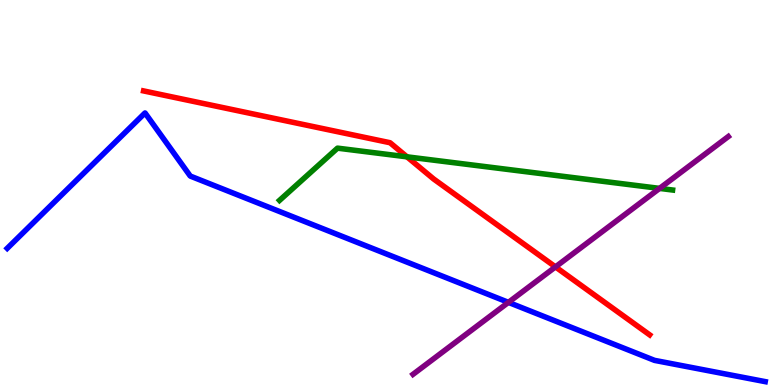[{'lines': ['blue', 'red'], 'intersections': []}, {'lines': ['green', 'red'], 'intersections': [{'x': 5.25, 'y': 5.93}]}, {'lines': ['purple', 'red'], 'intersections': [{'x': 7.17, 'y': 3.07}]}, {'lines': ['blue', 'green'], 'intersections': []}, {'lines': ['blue', 'purple'], 'intersections': [{'x': 6.56, 'y': 2.15}]}, {'lines': ['green', 'purple'], 'intersections': [{'x': 8.51, 'y': 5.11}]}]